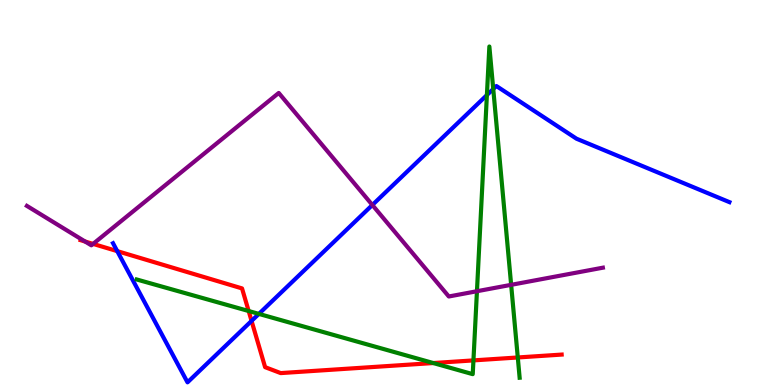[{'lines': ['blue', 'red'], 'intersections': [{'x': 1.51, 'y': 3.48}, {'x': 3.25, 'y': 1.66}]}, {'lines': ['green', 'red'], 'intersections': [{'x': 3.21, 'y': 1.92}, {'x': 5.59, 'y': 0.57}, {'x': 6.11, 'y': 0.639}, {'x': 6.68, 'y': 0.715}]}, {'lines': ['purple', 'red'], 'intersections': [{'x': 1.1, 'y': 3.73}, {'x': 1.2, 'y': 3.66}]}, {'lines': ['blue', 'green'], 'intersections': [{'x': 3.34, 'y': 1.85}, {'x': 6.28, 'y': 7.53}, {'x': 6.36, 'y': 7.69}]}, {'lines': ['blue', 'purple'], 'intersections': [{'x': 4.8, 'y': 4.68}]}, {'lines': ['green', 'purple'], 'intersections': [{'x': 6.15, 'y': 2.44}, {'x': 6.6, 'y': 2.6}]}]